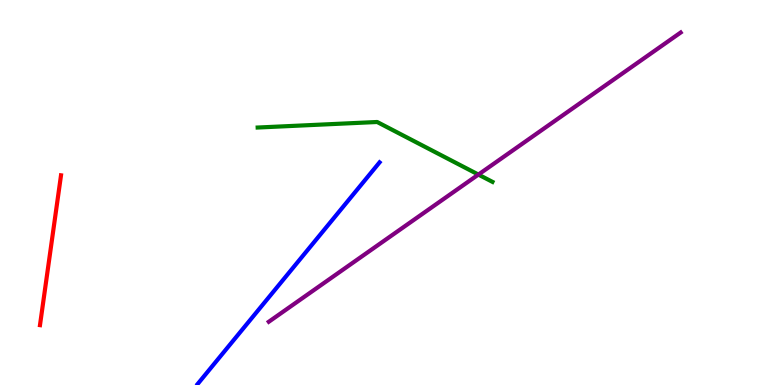[{'lines': ['blue', 'red'], 'intersections': []}, {'lines': ['green', 'red'], 'intersections': []}, {'lines': ['purple', 'red'], 'intersections': []}, {'lines': ['blue', 'green'], 'intersections': []}, {'lines': ['blue', 'purple'], 'intersections': []}, {'lines': ['green', 'purple'], 'intersections': [{'x': 6.17, 'y': 5.47}]}]